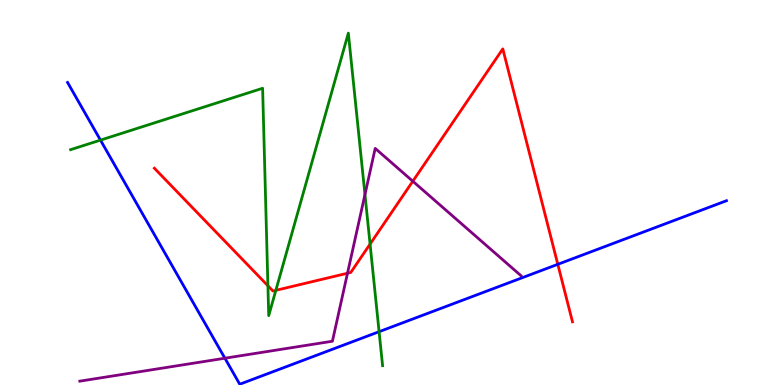[{'lines': ['blue', 'red'], 'intersections': [{'x': 7.2, 'y': 3.13}]}, {'lines': ['green', 'red'], 'intersections': [{'x': 3.46, 'y': 2.58}, {'x': 3.56, 'y': 2.46}, {'x': 4.78, 'y': 3.66}]}, {'lines': ['purple', 'red'], 'intersections': [{'x': 4.48, 'y': 2.9}, {'x': 5.33, 'y': 5.29}]}, {'lines': ['blue', 'green'], 'intersections': [{'x': 1.3, 'y': 6.36}, {'x': 4.89, 'y': 1.38}]}, {'lines': ['blue', 'purple'], 'intersections': [{'x': 2.9, 'y': 0.695}]}, {'lines': ['green', 'purple'], 'intersections': [{'x': 4.71, 'y': 4.95}]}]